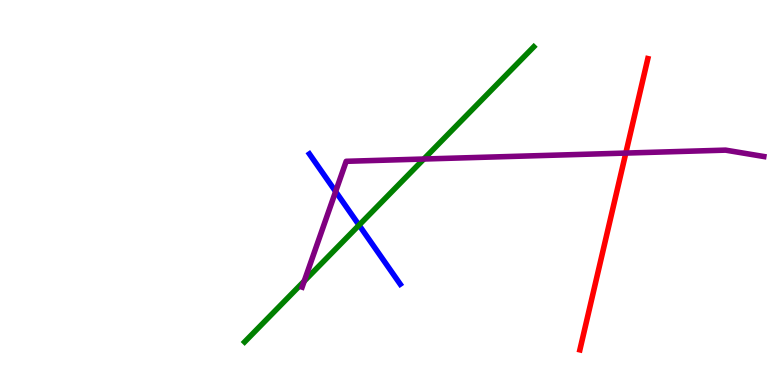[{'lines': ['blue', 'red'], 'intersections': []}, {'lines': ['green', 'red'], 'intersections': []}, {'lines': ['purple', 'red'], 'intersections': [{'x': 8.07, 'y': 6.02}]}, {'lines': ['blue', 'green'], 'intersections': [{'x': 4.63, 'y': 4.15}]}, {'lines': ['blue', 'purple'], 'intersections': [{'x': 4.33, 'y': 5.03}]}, {'lines': ['green', 'purple'], 'intersections': [{'x': 3.93, 'y': 2.7}, {'x': 5.47, 'y': 5.87}]}]